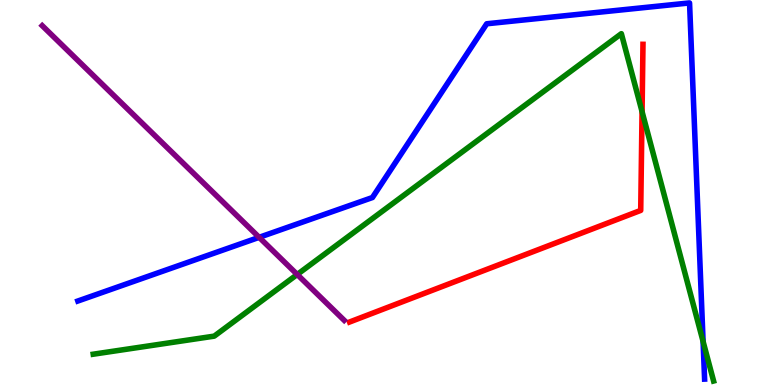[{'lines': ['blue', 'red'], 'intersections': []}, {'lines': ['green', 'red'], 'intersections': [{'x': 8.28, 'y': 7.1}]}, {'lines': ['purple', 'red'], 'intersections': []}, {'lines': ['blue', 'green'], 'intersections': [{'x': 9.07, 'y': 1.13}]}, {'lines': ['blue', 'purple'], 'intersections': [{'x': 3.34, 'y': 3.84}]}, {'lines': ['green', 'purple'], 'intersections': [{'x': 3.84, 'y': 2.87}]}]